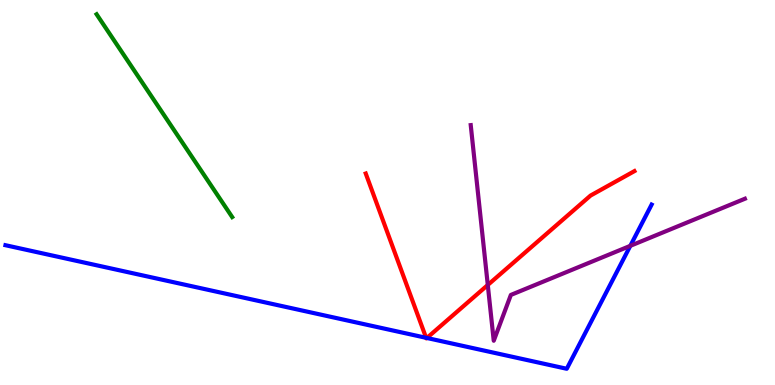[{'lines': ['blue', 'red'], 'intersections': [{'x': 5.5, 'y': 1.23}, {'x': 5.51, 'y': 1.22}]}, {'lines': ['green', 'red'], 'intersections': []}, {'lines': ['purple', 'red'], 'intersections': [{'x': 6.29, 'y': 2.6}]}, {'lines': ['blue', 'green'], 'intersections': []}, {'lines': ['blue', 'purple'], 'intersections': [{'x': 8.13, 'y': 3.61}]}, {'lines': ['green', 'purple'], 'intersections': []}]